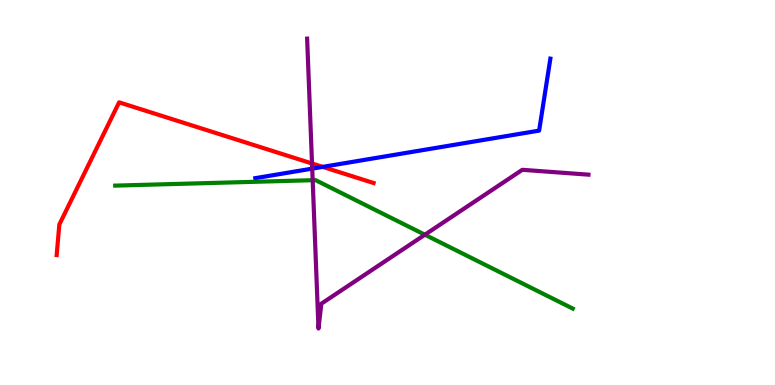[{'lines': ['blue', 'red'], 'intersections': [{'x': 4.16, 'y': 5.67}]}, {'lines': ['green', 'red'], 'intersections': []}, {'lines': ['purple', 'red'], 'intersections': [{'x': 4.03, 'y': 5.75}]}, {'lines': ['blue', 'green'], 'intersections': []}, {'lines': ['blue', 'purple'], 'intersections': [{'x': 4.03, 'y': 5.62}]}, {'lines': ['green', 'purple'], 'intersections': [{'x': 4.03, 'y': 5.32}, {'x': 5.48, 'y': 3.9}]}]